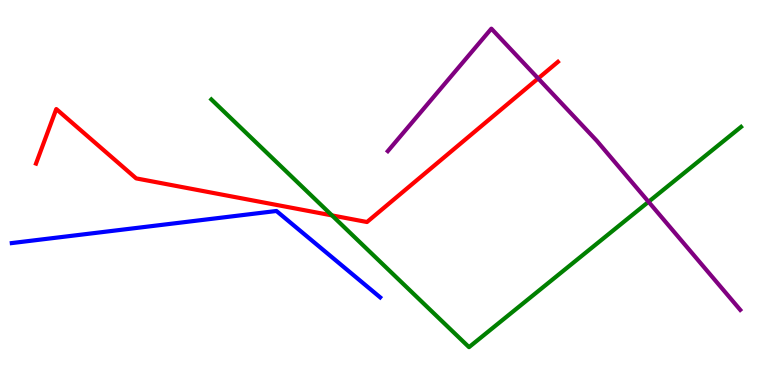[{'lines': ['blue', 'red'], 'intersections': []}, {'lines': ['green', 'red'], 'intersections': [{'x': 4.28, 'y': 4.41}]}, {'lines': ['purple', 'red'], 'intersections': [{'x': 6.94, 'y': 7.96}]}, {'lines': ['blue', 'green'], 'intersections': []}, {'lines': ['blue', 'purple'], 'intersections': []}, {'lines': ['green', 'purple'], 'intersections': [{'x': 8.37, 'y': 4.76}]}]